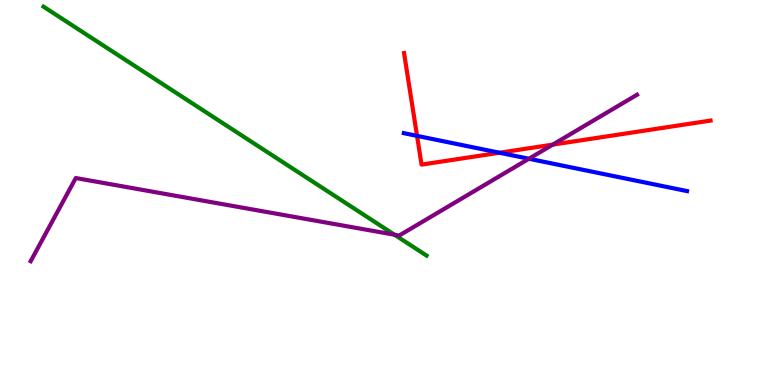[{'lines': ['blue', 'red'], 'intersections': [{'x': 5.38, 'y': 6.47}, {'x': 6.45, 'y': 6.03}]}, {'lines': ['green', 'red'], 'intersections': []}, {'lines': ['purple', 'red'], 'intersections': [{'x': 7.13, 'y': 6.24}]}, {'lines': ['blue', 'green'], 'intersections': []}, {'lines': ['blue', 'purple'], 'intersections': [{'x': 6.82, 'y': 5.88}]}, {'lines': ['green', 'purple'], 'intersections': [{'x': 5.09, 'y': 3.9}]}]